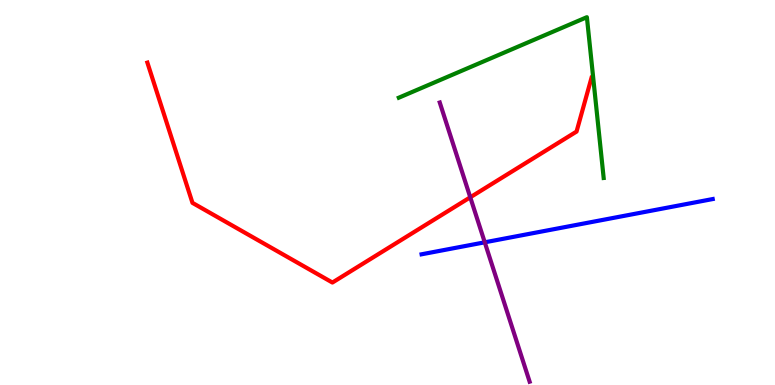[{'lines': ['blue', 'red'], 'intersections': []}, {'lines': ['green', 'red'], 'intersections': []}, {'lines': ['purple', 'red'], 'intersections': [{'x': 6.07, 'y': 4.88}]}, {'lines': ['blue', 'green'], 'intersections': []}, {'lines': ['blue', 'purple'], 'intersections': [{'x': 6.25, 'y': 3.71}]}, {'lines': ['green', 'purple'], 'intersections': []}]